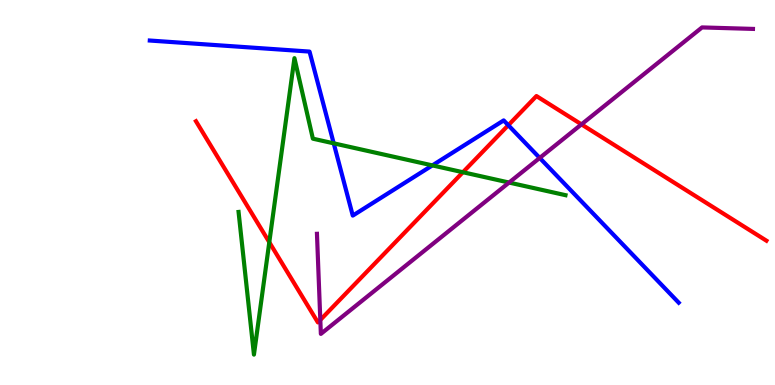[{'lines': ['blue', 'red'], 'intersections': [{'x': 6.56, 'y': 6.75}]}, {'lines': ['green', 'red'], 'intersections': [{'x': 3.47, 'y': 3.71}, {'x': 5.97, 'y': 5.53}]}, {'lines': ['purple', 'red'], 'intersections': [{'x': 4.13, 'y': 1.69}, {'x': 7.5, 'y': 6.77}]}, {'lines': ['blue', 'green'], 'intersections': [{'x': 4.31, 'y': 6.28}, {'x': 5.58, 'y': 5.7}]}, {'lines': ['blue', 'purple'], 'intersections': [{'x': 6.96, 'y': 5.9}]}, {'lines': ['green', 'purple'], 'intersections': [{'x': 6.57, 'y': 5.26}]}]